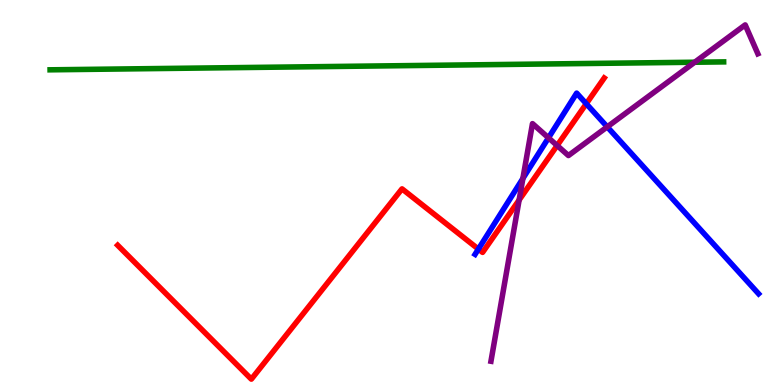[{'lines': ['blue', 'red'], 'intersections': [{'x': 6.17, 'y': 3.53}, {'x': 7.56, 'y': 7.31}]}, {'lines': ['green', 'red'], 'intersections': []}, {'lines': ['purple', 'red'], 'intersections': [{'x': 6.7, 'y': 4.8}, {'x': 7.19, 'y': 6.22}]}, {'lines': ['blue', 'green'], 'intersections': []}, {'lines': ['blue', 'purple'], 'intersections': [{'x': 6.75, 'y': 5.37}, {'x': 7.08, 'y': 6.42}, {'x': 7.84, 'y': 6.7}]}, {'lines': ['green', 'purple'], 'intersections': [{'x': 8.96, 'y': 8.38}]}]